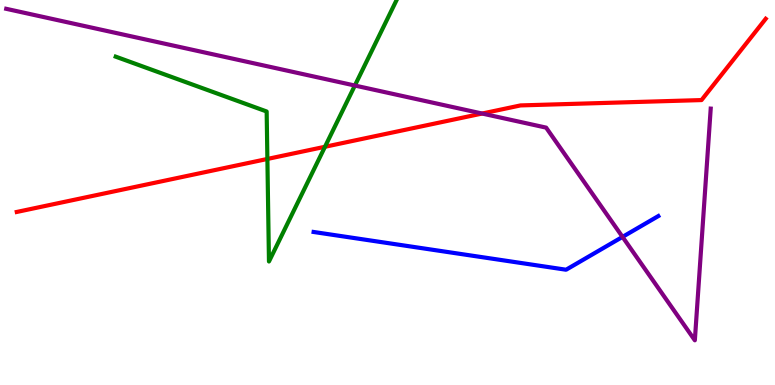[{'lines': ['blue', 'red'], 'intersections': []}, {'lines': ['green', 'red'], 'intersections': [{'x': 3.45, 'y': 5.87}, {'x': 4.19, 'y': 6.19}]}, {'lines': ['purple', 'red'], 'intersections': [{'x': 6.22, 'y': 7.05}]}, {'lines': ['blue', 'green'], 'intersections': []}, {'lines': ['blue', 'purple'], 'intersections': [{'x': 8.03, 'y': 3.85}]}, {'lines': ['green', 'purple'], 'intersections': [{'x': 4.58, 'y': 7.78}]}]